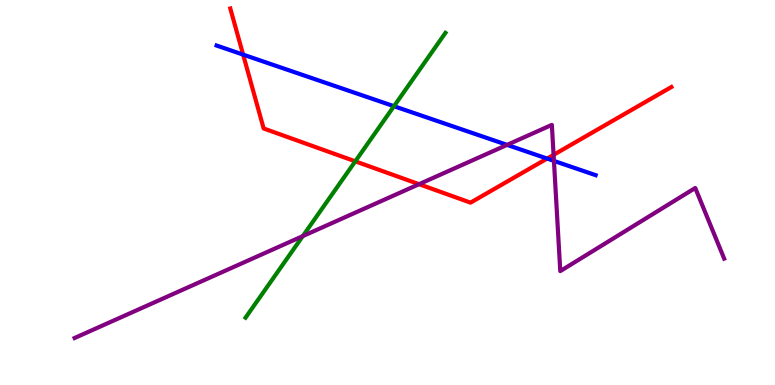[{'lines': ['blue', 'red'], 'intersections': [{'x': 3.14, 'y': 8.58}, {'x': 7.06, 'y': 5.88}]}, {'lines': ['green', 'red'], 'intersections': [{'x': 4.58, 'y': 5.81}]}, {'lines': ['purple', 'red'], 'intersections': [{'x': 5.41, 'y': 5.22}, {'x': 7.14, 'y': 5.98}]}, {'lines': ['blue', 'green'], 'intersections': [{'x': 5.08, 'y': 7.24}]}, {'lines': ['blue', 'purple'], 'intersections': [{'x': 6.54, 'y': 6.24}, {'x': 7.15, 'y': 5.82}]}, {'lines': ['green', 'purple'], 'intersections': [{'x': 3.91, 'y': 3.87}]}]